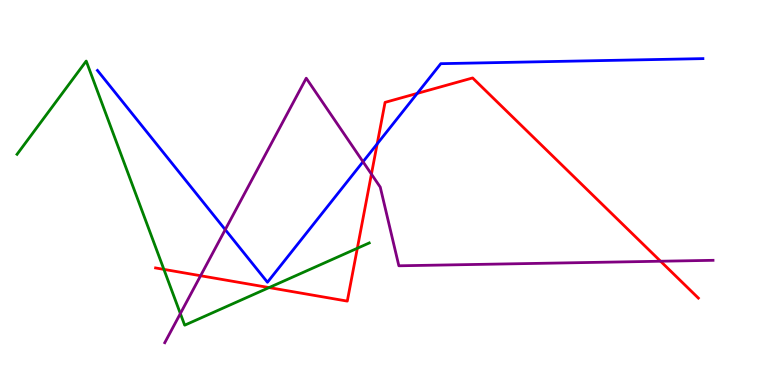[{'lines': ['blue', 'red'], 'intersections': [{'x': 4.87, 'y': 6.26}, {'x': 5.38, 'y': 7.57}]}, {'lines': ['green', 'red'], 'intersections': [{'x': 2.11, 'y': 3.0}, {'x': 3.47, 'y': 2.53}, {'x': 4.61, 'y': 3.55}]}, {'lines': ['purple', 'red'], 'intersections': [{'x': 2.59, 'y': 2.84}, {'x': 4.79, 'y': 5.48}, {'x': 8.52, 'y': 3.21}]}, {'lines': ['blue', 'green'], 'intersections': []}, {'lines': ['blue', 'purple'], 'intersections': [{'x': 2.91, 'y': 4.04}, {'x': 4.68, 'y': 5.8}]}, {'lines': ['green', 'purple'], 'intersections': [{'x': 2.33, 'y': 1.86}]}]